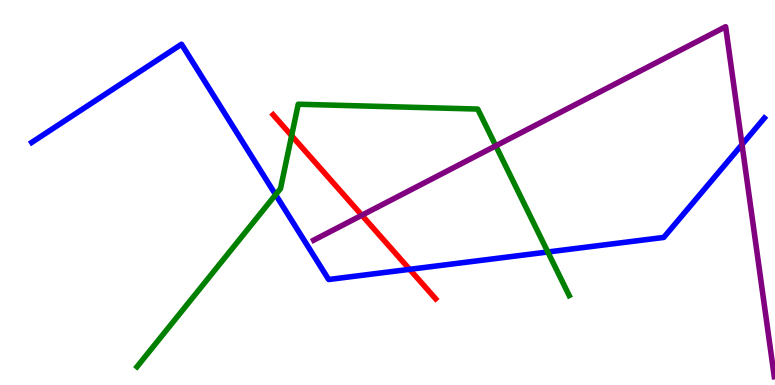[{'lines': ['blue', 'red'], 'intersections': [{'x': 5.29, 'y': 3.0}]}, {'lines': ['green', 'red'], 'intersections': [{'x': 3.76, 'y': 6.47}]}, {'lines': ['purple', 'red'], 'intersections': [{'x': 4.67, 'y': 4.41}]}, {'lines': ['blue', 'green'], 'intersections': [{'x': 3.56, 'y': 4.94}, {'x': 7.07, 'y': 3.45}]}, {'lines': ['blue', 'purple'], 'intersections': [{'x': 9.57, 'y': 6.25}]}, {'lines': ['green', 'purple'], 'intersections': [{'x': 6.4, 'y': 6.21}]}]